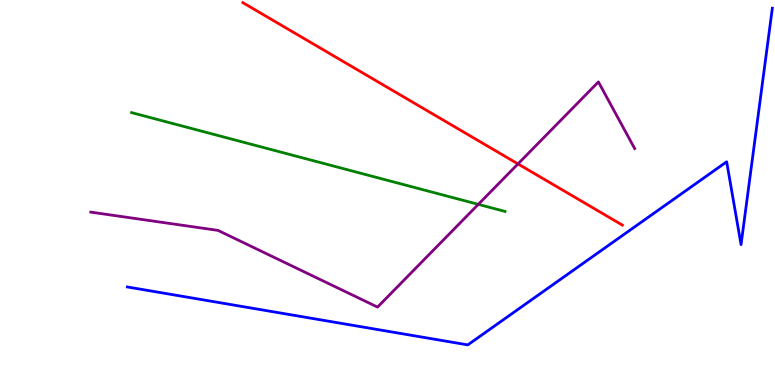[{'lines': ['blue', 'red'], 'intersections': []}, {'lines': ['green', 'red'], 'intersections': []}, {'lines': ['purple', 'red'], 'intersections': [{'x': 6.68, 'y': 5.74}]}, {'lines': ['blue', 'green'], 'intersections': []}, {'lines': ['blue', 'purple'], 'intersections': []}, {'lines': ['green', 'purple'], 'intersections': [{'x': 6.17, 'y': 4.69}]}]